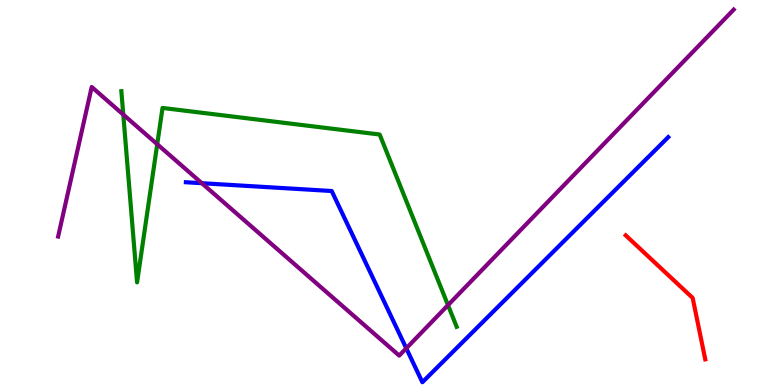[{'lines': ['blue', 'red'], 'intersections': []}, {'lines': ['green', 'red'], 'intersections': []}, {'lines': ['purple', 'red'], 'intersections': []}, {'lines': ['blue', 'green'], 'intersections': []}, {'lines': ['blue', 'purple'], 'intersections': [{'x': 2.6, 'y': 5.24}, {'x': 5.24, 'y': 0.953}]}, {'lines': ['green', 'purple'], 'intersections': [{'x': 1.59, 'y': 7.02}, {'x': 2.03, 'y': 6.25}, {'x': 5.78, 'y': 2.07}]}]